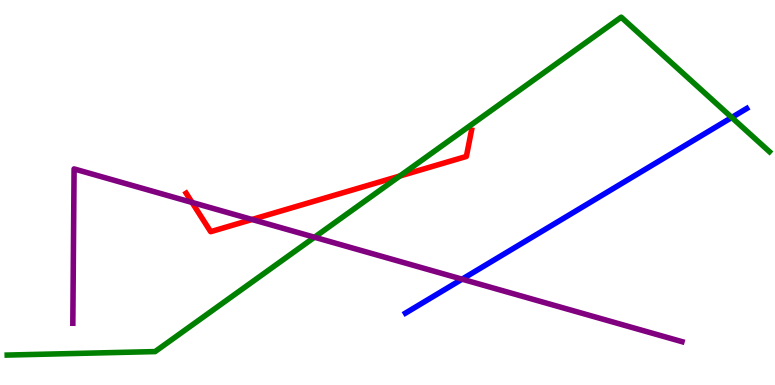[{'lines': ['blue', 'red'], 'intersections': []}, {'lines': ['green', 'red'], 'intersections': [{'x': 5.16, 'y': 5.43}]}, {'lines': ['purple', 'red'], 'intersections': [{'x': 2.48, 'y': 4.74}, {'x': 3.25, 'y': 4.3}]}, {'lines': ['blue', 'green'], 'intersections': [{'x': 9.44, 'y': 6.95}]}, {'lines': ['blue', 'purple'], 'intersections': [{'x': 5.96, 'y': 2.75}]}, {'lines': ['green', 'purple'], 'intersections': [{'x': 4.06, 'y': 3.84}]}]